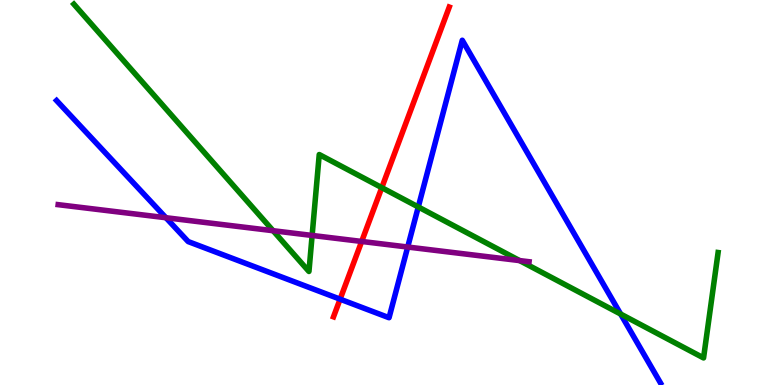[{'lines': ['blue', 'red'], 'intersections': [{'x': 4.39, 'y': 2.23}]}, {'lines': ['green', 'red'], 'intersections': [{'x': 4.93, 'y': 5.13}]}, {'lines': ['purple', 'red'], 'intersections': [{'x': 4.67, 'y': 3.73}]}, {'lines': ['blue', 'green'], 'intersections': [{'x': 5.4, 'y': 4.62}, {'x': 8.01, 'y': 1.84}]}, {'lines': ['blue', 'purple'], 'intersections': [{'x': 2.14, 'y': 4.34}, {'x': 5.26, 'y': 3.58}]}, {'lines': ['green', 'purple'], 'intersections': [{'x': 3.52, 'y': 4.01}, {'x': 4.03, 'y': 3.88}, {'x': 6.71, 'y': 3.23}]}]